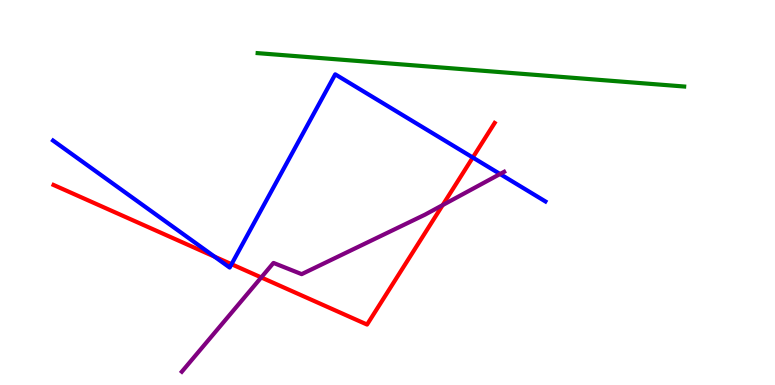[{'lines': ['blue', 'red'], 'intersections': [{'x': 2.77, 'y': 3.33}, {'x': 2.99, 'y': 3.14}, {'x': 6.1, 'y': 5.91}]}, {'lines': ['green', 'red'], 'intersections': []}, {'lines': ['purple', 'red'], 'intersections': [{'x': 3.37, 'y': 2.79}, {'x': 5.71, 'y': 4.67}]}, {'lines': ['blue', 'green'], 'intersections': []}, {'lines': ['blue', 'purple'], 'intersections': [{'x': 6.45, 'y': 5.48}]}, {'lines': ['green', 'purple'], 'intersections': []}]